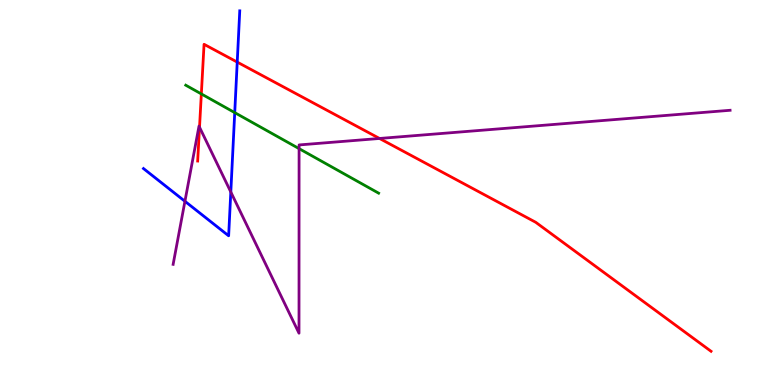[{'lines': ['blue', 'red'], 'intersections': [{'x': 3.06, 'y': 8.39}]}, {'lines': ['green', 'red'], 'intersections': [{'x': 2.6, 'y': 7.56}]}, {'lines': ['purple', 'red'], 'intersections': [{'x': 2.57, 'y': 6.7}, {'x': 4.9, 'y': 6.4}]}, {'lines': ['blue', 'green'], 'intersections': [{'x': 3.03, 'y': 7.07}]}, {'lines': ['blue', 'purple'], 'intersections': [{'x': 2.39, 'y': 4.77}, {'x': 2.98, 'y': 5.01}]}, {'lines': ['green', 'purple'], 'intersections': [{'x': 3.86, 'y': 6.14}]}]